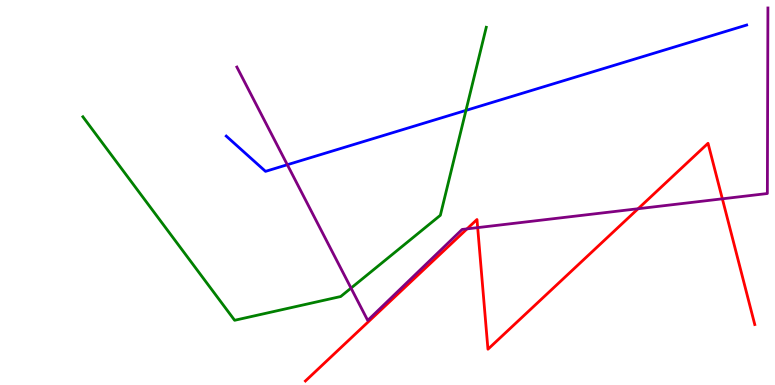[{'lines': ['blue', 'red'], 'intersections': []}, {'lines': ['green', 'red'], 'intersections': []}, {'lines': ['purple', 'red'], 'intersections': [{'x': 6.03, 'y': 4.06}, {'x': 6.16, 'y': 4.09}, {'x': 8.23, 'y': 4.58}, {'x': 9.32, 'y': 4.84}]}, {'lines': ['blue', 'green'], 'intersections': [{'x': 6.01, 'y': 7.13}]}, {'lines': ['blue', 'purple'], 'intersections': [{'x': 3.71, 'y': 5.72}]}, {'lines': ['green', 'purple'], 'intersections': [{'x': 4.53, 'y': 2.52}]}]